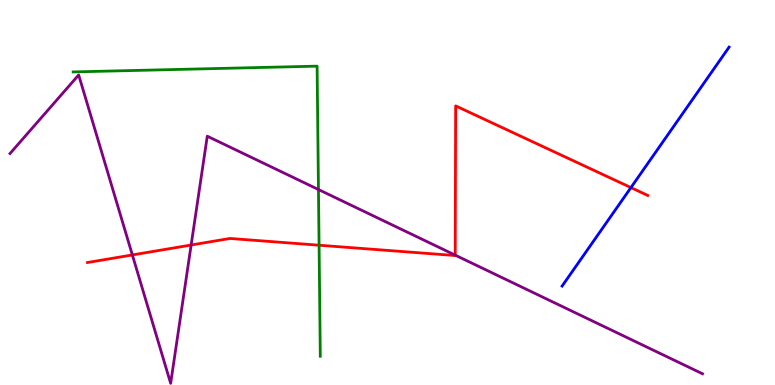[{'lines': ['blue', 'red'], 'intersections': [{'x': 8.14, 'y': 5.13}]}, {'lines': ['green', 'red'], 'intersections': [{'x': 4.12, 'y': 3.63}]}, {'lines': ['purple', 'red'], 'intersections': [{'x': 1.71, 'y': 3.38}, {'x': 2.47, 'y': 3.64}, {'x': 5.87, 'y': 3.37}]}, {'lines': ['blue', 'green'], 'intersections': []}, {'lines': ['blue', 'purple'], 'intersections': []}, {'lines': ['green', 'purple'], 'intersections': [{'x': 4.11, 'y': 5.08}]}]